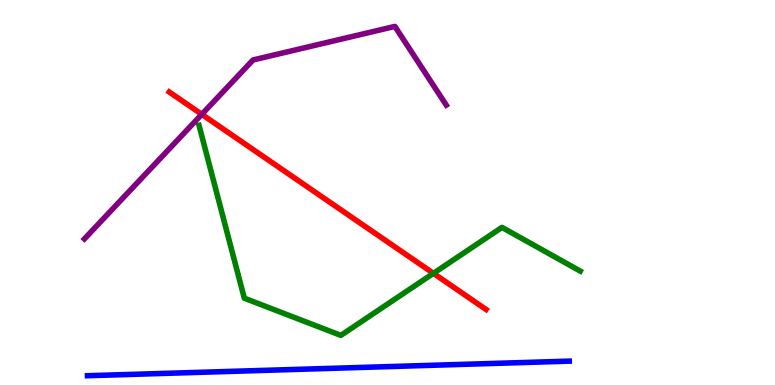[{'lines': ['blue', 'red'], 'intersections': []}, {'lines': ['green', 'red'], 'intersections': [{'x': 5.59, 'y': 2.9}]}, {'lines': ['purple', 'red'], 'intersections': [{'x': 2.6, 'y': 7.03}]}, {'lines': ['blue', 'green'], 'intersections': []}, {'lines': ['blue', 'purple'], 'intersections': []}, {'lines': ['green', 'purple'], 'intersections': []}]